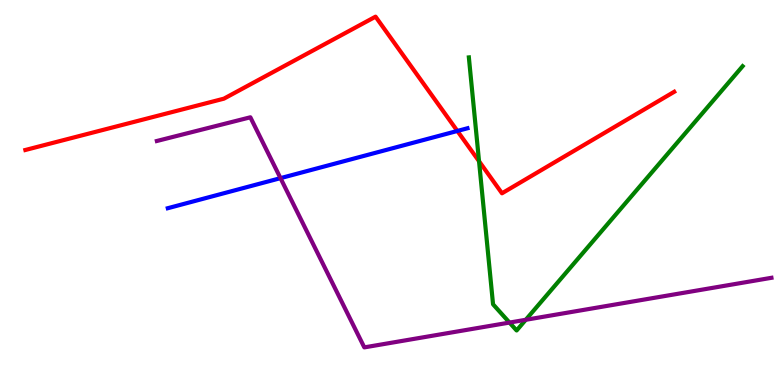[{'lines': ['blue', 'red'], 'intersections': [{'x': 5.9, 'y': 6.6}]}, {'lines': ['green', 'red'], 'intersections': [{'x': 6.18, 'y': 5.81}]}, {'lines': ['purple', 'red'], 'intersections': []}, {'lines': ['blue', 'green'], 'intersections': []}, {'lines': ['blue', 'purple'], 'intersections': [{'x': 3.62, 'y': 5.37}]}, {'lines': ['green', 'purple'], 'intersections': [{'x': 6.57, 'y': 1.62}, {'x': 6.78, 'y': 1.69}]}]